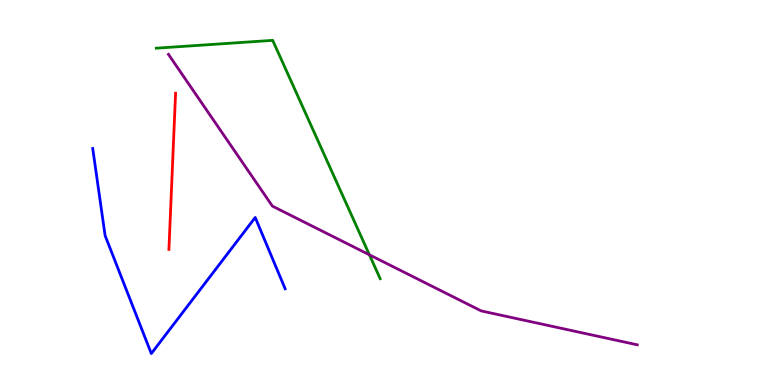[{'lines': ['blue', 'red'], 'intersections': []}, {'lines': ['green', 'red'], 'intersections': []}, {'lines': ['purple', 'red'], 'intersections': []}, {'lines': ['blue', 'green'], 'intersections': []}, {'lines': ['blue', 'purple'], 'intersections': []}, {'lines': ['green', 'purple'], 'intersections': [{'x': 4.77, 'y': 3.38}]}]